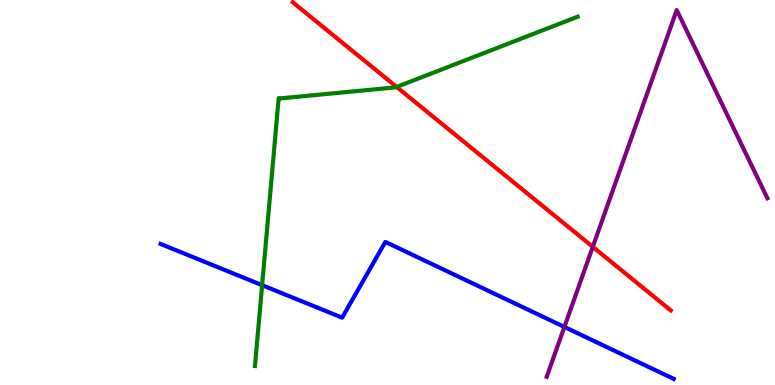[{'lines': ['blue', 'red'], 'intersections': []}, {'lines': ['green', 'red'], 'intersections': [{'x': 5.12, 'y': 7.74}]}, {'lines': ['purple', 'red'], 'intersections': [{'x': 7.65, 'y': 3.59}]}, {'lines': ['blue', 'green'], 'intersections': [{'x': 3.38, 'y': 2.59}]}, {'lines': ['blue', 'purple'], 'intersections': [{'x': 7.28, 'y': 1.51}]}, {'lines': ['green', 'purple'], 'intersections': []}]